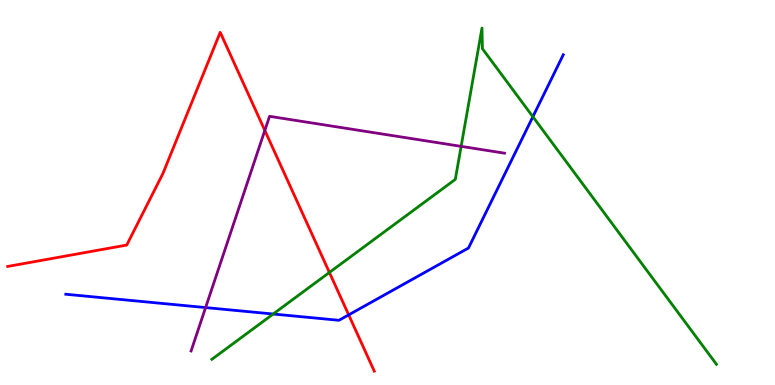[{'lines': ['blue', 'red'], 'intersections': [{'x': 4.5, 'y': 1.82}]}, {'lines': ['green', 'red'], 'intersections': [{'x': 4.25, 'y': 2.92}]}, {'lines': ['purple', 'red'], 'intersections': [{'x': 3.42, 'y': 6.61}]}, {'lines': ['blue', 'green'], 'intersections': [{'x': 3.52, 'y': 1.84}, {'x': 6.88, 'y': 6.97}]}, {'lines': ['blue', 'purple'], 'intersections': [{'x': 2.65, 'y': 2.01}]}, {'lines': ['green', 'purple'], 'intersections': [{'x': 5.95, 'y': 6.2}]}]